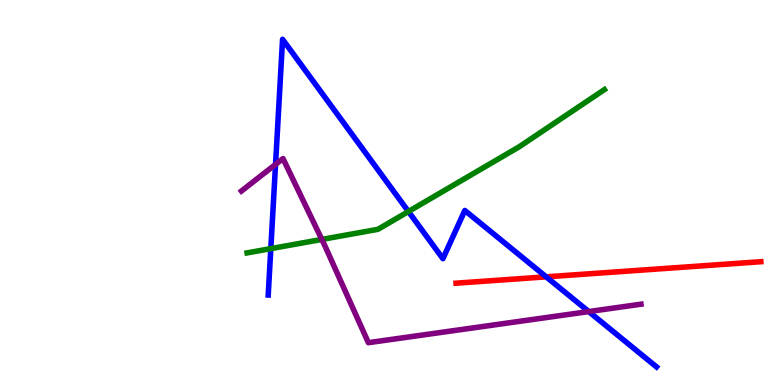[{'lines': ['blue', 'red'], 'intersections': [{'x': 7.05, 'y': 2.81}]}, {'lines': ['green', 'red'], 'intersections': []}, {'lines': ['purple', 'red'], 'intersections': []}, {'lines': ['blue', 'green'], 'intersections': [{'x': 3.49, 'y': 3.54}, {'x': 5.27, 'y': 4.51}]}, {'lines': ['blue', 'purple'], 'intersections': [{'x': 3.56, 'y': 5.73}, {'x': 7.6, 'y': 1.91}]}, {'lines': ['green', 'purple'], 'intersections': [{'x': 4.15, 'y': 3.78}]}]